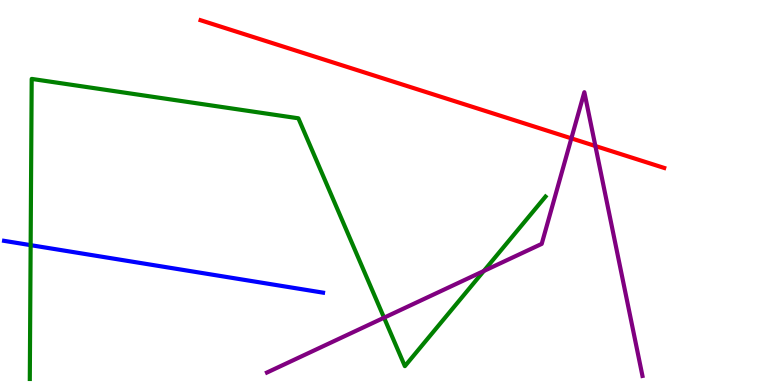[{'lines': ['blue', 'red'], 'intersections': []}, {'lines': ['green', 'red'], 'intersections': []}, {'lines': ['purple', 'red'], 'intersections': [{'x': 7.37, 'y': 6.41}, {'x': 7.68, 'y': 6.21}]}, {'lines': ['blue', 'green'], 'intersections': [{'x': 0.395, 'y': 3.63}]}, {'lines': ['blue', 'purple'], 'intersections': []}, {'lines': ['green', 'purple'], 'intersections': [{'x': 4.96, 'y': 1.75}, {'x': 6.24, 'y': 2.96}]}]